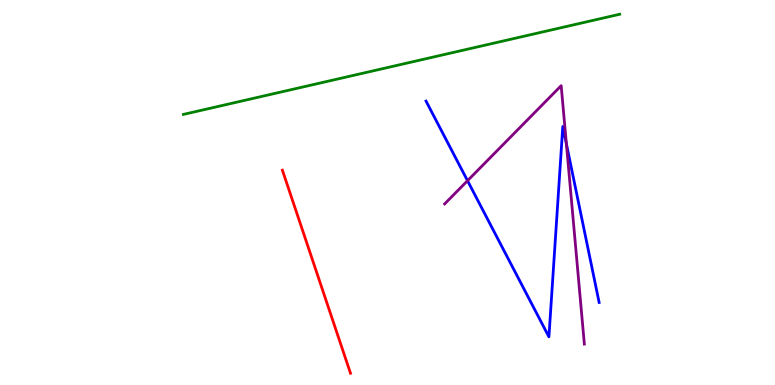[{'lines': ['blue', 'red'], 'intersections': []}, {'lines': ['green', 'red'], 'intersections': []}, {'lines': ['purple', 'red'], 'intersections': []}, {'lines': ['blue', 'green'], 'intersections': []}, {'lines': ['blue', 'purple'], 'intersections': [{'x': 6.03, 'y': 5.31}, {'x': 7.31, 'y': 6.26}]}, {'lines': ['green', 'purple'], 'intersections': []}]